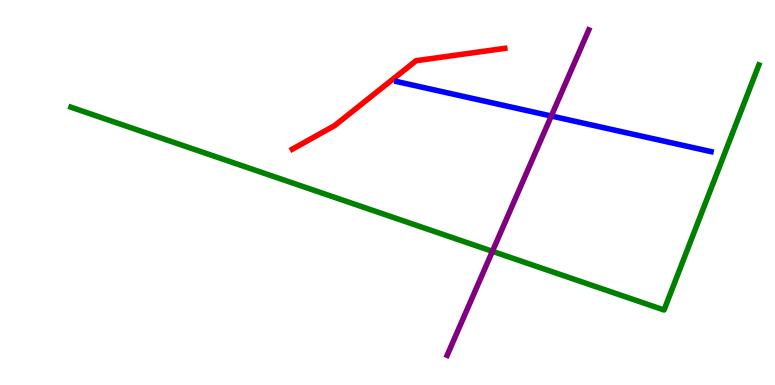[{'lines': ['blue', 'red'], 'intersections': []}, {'lines': ['green', 'red'], 'intersections': []}, {'lines': ['purple', 'red'], 'intersections': []}, {'lines': ['blue', 'green'], 'intersections': []}, {'lines': ['blue', 'purple'], 'intersections': [{'x': 7.11, 'y': 6.99}]}, {'lines': ['green', 'purple'], 'intersections': [{'x': 6.35, 'y': 3.47}]}]